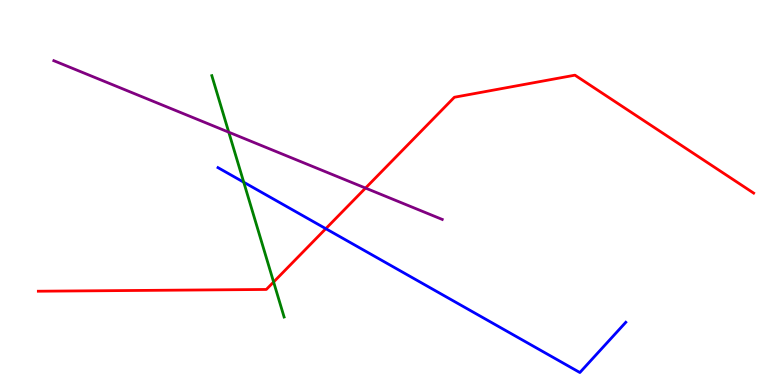[{'lines': ['blue', 'red'], 'intersections': [{'x': 4.2, 'y': 4.06}]}, {'lines': ['green', 'red'], 'intersections': [{'x': 3.53, 'y': 2.68}]}, {'lines': ['purple', 'red'], 'intersections': [{'x': 4.72, 'y': 5.11}]}, {'lines': ['blue', 'green'], 'intersections': [{'x': 3.14, 'y': 5.27}]}, {'lines': ['blue', 'purple'], 'intersections': []}, {'lines': ['green', 'purple'], 'intersections': [{'x': 2.95, 'y': 6.57}]}]